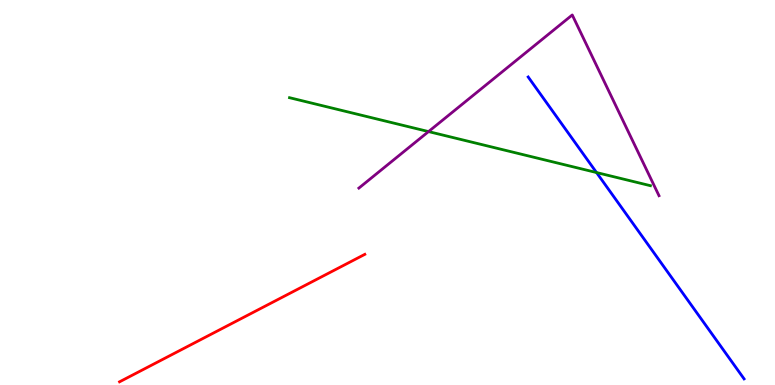[{'lines': ['blue', 'red'], 'intersections': []}, {'lines': ['green', 'red'], 'intersections': []}, {'lines': ['purple', 'red'], 'intersections': []}, {'lines': ['blue', 'green'], 'intersections': [{'x': 7.7, 'y': 5.52}]}, {'lines': ['blue', 'purple'], 'intersections': []}, {'lines': ['green', 'purple'], 'intersections': [{'x': 5.53, 'y': 6.58}]}]